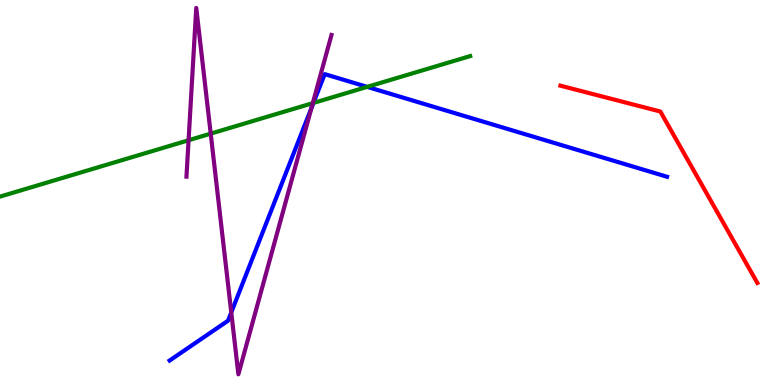[{'lines': ['blue', 'red'], 'intersections': []}, {'lines': ['green', 'red'], 'intersections': []}, {'lines': ['purple', 'red'], 'intersections': []}, {'lines': ['blue', 'green'], 'intersections': [{'x': 4.04, 'y': 7.33}, {'x': 4.74, 'y': 7.74}]}, {'lines': ['blue', 'purple'], 'intersections': [{'x': 2.98, 'y': 1.89}, {'x': 4.02, 'y': 7.2}]}, {'lines': ['green', 'purple'], 'intersections': [{'x': 2.43, 'y': 6.36}, {'x': 2.72, 'y': 6.53}, {'x': 4.04, 'y': 7.32}]}]